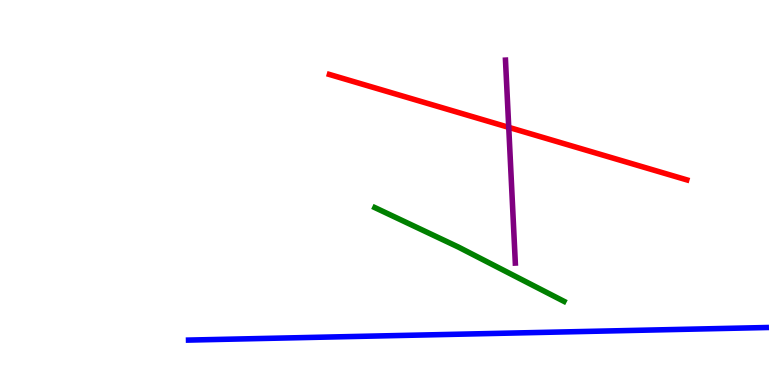[{'lines': ['blue', 'red'], 'intersections': []}, {'lines': ['green', 'red'], 'intersections': []}, {'lines': ['purple', 'red'], 'intersections': [{'x': 6.56, 'y': 6.69}]}, {'lines': ['blue', 'green'], 'intersections': []}, {'lines': ['blue', 'purple'], 'intersections': []}, {'lines': ['green', 'purple'], 'intersections': []}]